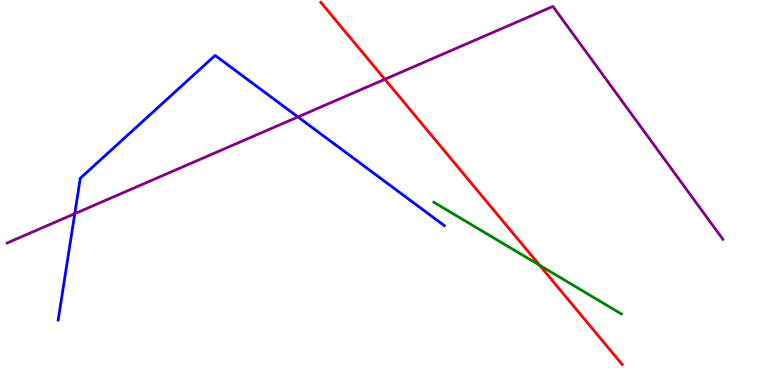[{'lines': ['blue', 'red'], 'intersections': []}, {'lines': ['green', 'red'], 'intersections': [{'x': 6.96, 'y': 3.11}]}, {'lines': ['purple', 'red'], 'intersections': [{'x': 4.97, 'y': 7.94}]}, {'lines': ['blue', 'green'], 'intersections': []}, {'lines': ['blue', 'purple'], 'intersections': [{'x': 0.965, 'y': 4.45}, {'x': 3.84, 'y': 6.96}]}, {'lines': ['green', 'purple'], 'intersections': []}]